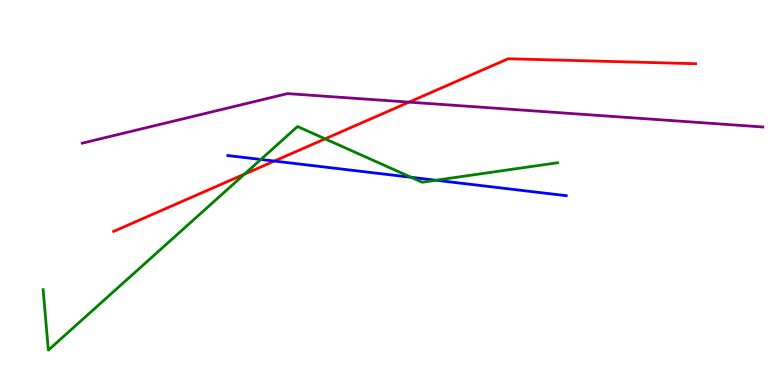[{'lines': ['blue', 'red'], 'intersections': [{'x': 3.54, 'y': 5.82}]}, {'lines': ['green', 'red'], 'intersections': [{'x': 3.16, 'y': 5.48}, {'x': 4.19, 'y': 6.39}]}, {'lines': ['purple', 'red'], 'intersections': [{'x': 5.28, 'y': 7.35}]}, {'lines': ['blue', 'green'], 'intersections': [{'x': 3.37, 'y': 5.86}, {'x': 5.3, 'y': 5.4}, {'x': 5.63, 'y': 5.32}]}, {'lines': ['blue', 'purple'], 'intersections': []}, {'lines': ['green', 'purple'], 'intersections': []}]